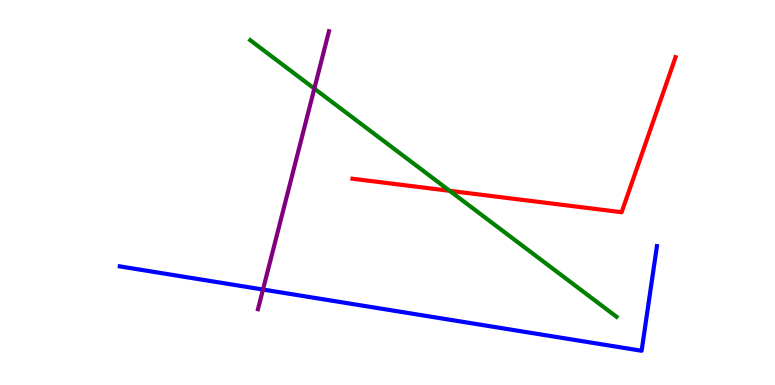[{'lines': ['blue', 'red'], 'intersections': []}, {'lines': ['green', 'red'], 'intersections': [{'x': 5.8, 'y': 5.04}]}, {'lines': ['purple', 'red'], 'intersections': []}, {'lines': ['blue', 'green'], 'intersections': []}, {'lines': ['blue', 'purple'], 'intersections': [{'x': 3.39, 'y': 2.48}]}, {'lines': ['green', 'purple'], 'intersections': [{'x': 4.06, 'y': 7.7}]}]